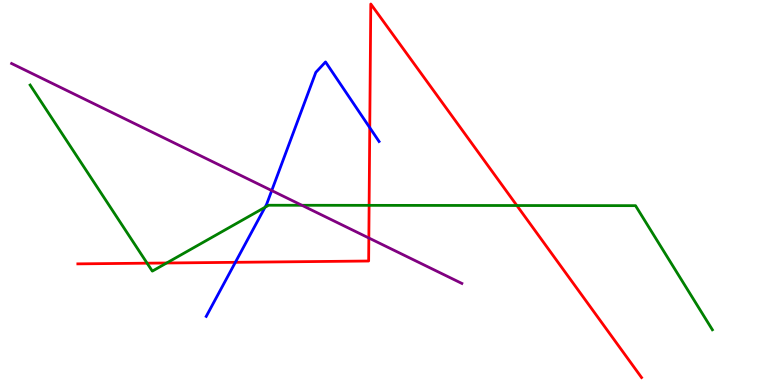[{'lines': ['blue', 'red'], 'intersections': [{'x': 3.04, 'y': 3.19}, {'x': 4.77, 'y': 6.68}]}, {'lines': ['green', 'red'], 'intersections': [{'x': 1.9, 'y': 3.16}, {'x': 2.15, 'y': 3.17}, {'x': 4.76, 'y': 4.67}, {'x': 6.67, 'y': 4.66}]}, {'lines': ['purple', 'red'], 'intersections': [{'x': 4.76, 'y': 3.82}]}, {'lines': ['blue', 'green'], 'intersections': [{'x': 3.42, 'y': 4.62}]}, {'lines': ['blue', 'purple'], 'intersections': [{'x': 3.51, 'y': 5.05}]}, {'lines': ['green', 'purple'], 'intersections': [{'x': 3.9, 'y': 4.67}]}]